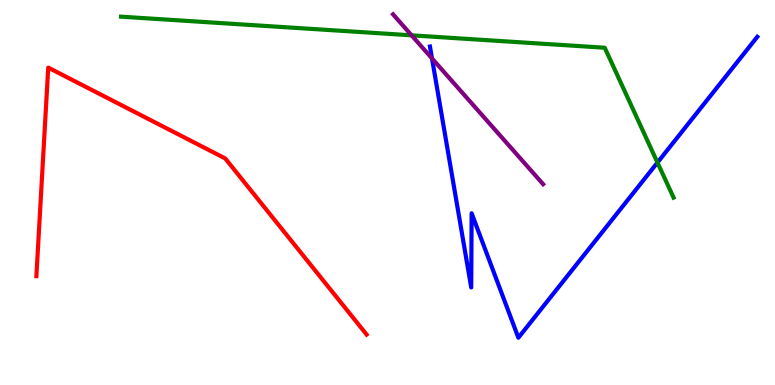[{'lines': ['blue', 'red'], 'intersections': []}, {'lines': ['green', 'red'], 'intersections': []}, {'lines': ['purple', 'red'], 'intersections': []}, {'lines': ['blue', 'green'], 'intersections': [{'x': 8.48, 'y': 5.78}]}, {'lines': ['blue', 'purple'], 'intersections': [{'x': 5.57, 'y': 8.48}]}, {'lines': ['green', 'purple'], 'intersections': [{'x': 5.31, 'y': 9.08}]}]